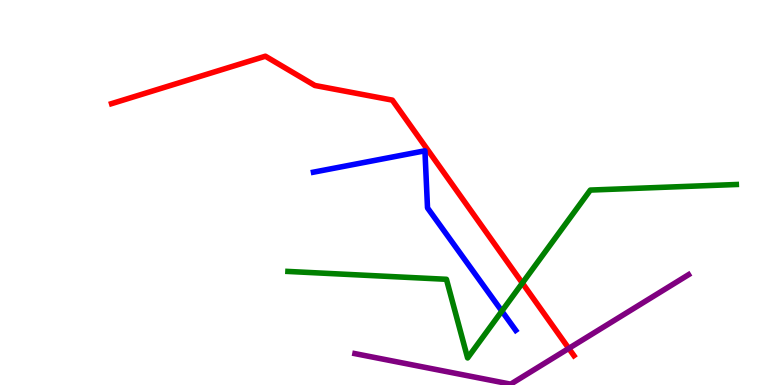[{'lines': ['blue', 'red'], 'intersections': []}, {'lines': ['green', 'red'], 'intersections': [{'x': 6.74, 'y': 2.65}]}, {'lines': ['purple', 'red'], 'intersections': [{'x': 7.34, 'y': 0.951}]}, {'lines': ['blue', 'green'], 'intersections': [{'x': 6.48, 'y': 1.92}]}, {'lines': ['blue', 'purple'], 'intersections': []}, {'lines': ['green', 'purple'], 'intersections': []}]